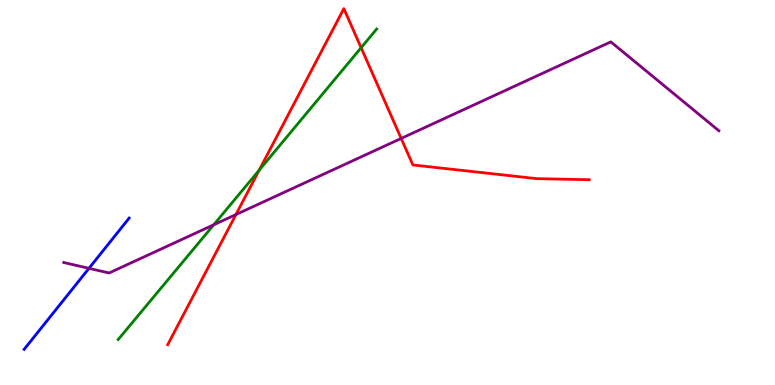[{'lines': ['blue', 'red'], 'intersections': []}, {'lines': ['green', 'red'], 'intersections': [{'x': 3.34, 'y': 5.58}, {'x': 4.66, 'y': 8.76}]}, {'lines': ['purple', 'red'], 'intersections': [{'x': 3.04, 'y': 4.43}, {'x': 5.18, 'y': 6.4}]}, {'lines': ['blue', 'green'], 'intersections': []}, {'lines': ['blue', 'purple'], 'intersections': [{'x': 1.15, 'y': 3.03}]}, {'lines': ['green', 'purple'], 'intersections': [{'x': 2.76, 'y': 4.16}]}]